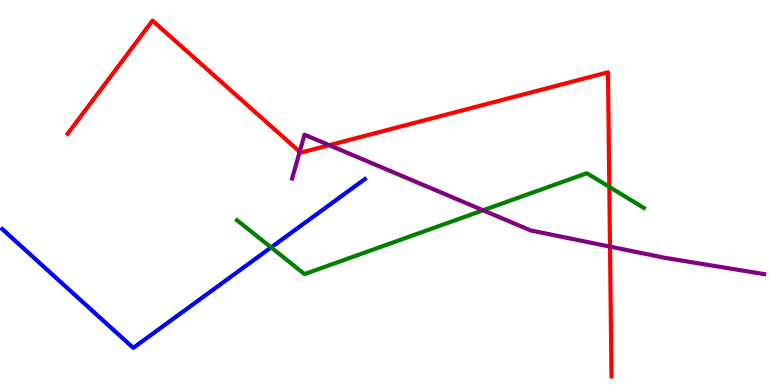[{'lines': ['blue', 'red'], 'intersections': []}, {'lines': ['green', 'red'], 'intersections': [{'x': 7.86, 'y': 5.15}]}, {'lines': ['purple', 'red'], 'intersections': [{'x': 3.87, 'y': 6.06}, {'x': 4.25, 'y': 6.23}, {'x': 7.87, 'y': 3.59}]}, {'lines': ['blue', 'green'], 'intersections': [{'x': 3.5, 'y': 3.57}]}, {'lines': ['blue', 'purple'], 'intersections': []}, {'lines': ['green', 'purple'], 'intersections': [{'x': 6.23, 'y': 4.54}]}]